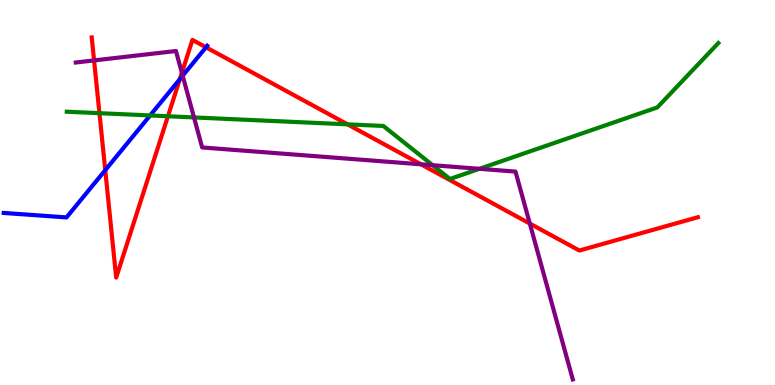[{'lines': ['blue', 'red'], 'intersections': [{'x': 1.36, 'y': 5.58}, {'x': 2.32, 'y': 7.94}, {'x': 2.66, 'y': 8.77}]}, {'lines': ['green', 'red'], 'intersections': [{'x': 1.28, 'y': 7.06}, {'x': 2.17, 'y': 6.98}, {'x': 4.48, 'y': 6.77}]}, {'lines': ['purple', 'red'], 'intersections': [{'x': 1.21, 'y': 8.43}, {'x': 2.35, 'y': 8.11}, {'x': 5.43, 'y': 5.73}, {'x': 6.84, 'y': 4.19}]}, {'lines': ['blue', 'green'], 'intersections': [{'x': 1.94, 'y': 7.0}]}, {'lines': ['blue', 'purple'], 'intersections': [{'x': 2.36, 'y': 8.03}]}, {'lines': ['green', 'purple'], 'intersections': [{'x': 2.5, 'y': 6.95}, {'x': 5.58, 'y': 5.71}, {'x': 6.19, 'y': 5.62}]}]